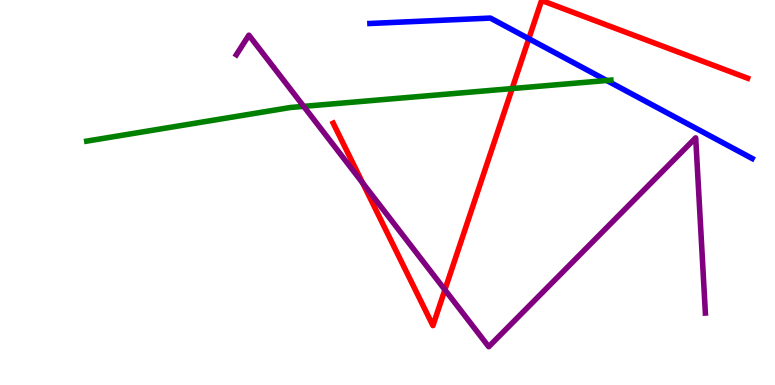[{'lines': ['blue', 'red'], 'intersections': [{'x': 6.82, 'y': 8.99}]}, {'lines': ['green', 'red'], 'intersections': [{'x': 6.61, 'y': 7.7}]}, {'lines': ['purple', 'red'], 'intersections': [{'x': 4.68, 'y': 5.25}, {'x': 5.74, 'y': 2.47}]}, {'lines': ['blue', 'green'], 'intersections': [{'x': 7.83, 'y': 7.91}]}, {'lines': ['blue', 'purple'], 'intersections': []}, {'lines': ['green', 'purple'], 'intersections': [{'x': 3.92, 'y': 7.24}]}]